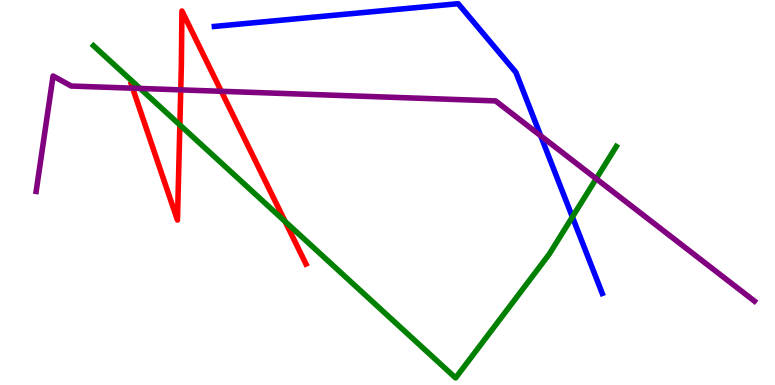[{'lines': ['blue', 'red'], 'intersections': []}, {'lines': ['green', 'red'], 'intersections': [{'x': 2.32, 'y': 6.75}, {'x': 3.68, 'y': 4.25}]}, {'lines': ['purple', 'red'], 'intersections': [{'x': 1.71, 'y': 7.71}, {'x': 2.33, 'y': 7.67}, {'x': 2.86, 'y': 7.63}]}, {'lines': ['blue', 'green'], 'intersections': [{'x': 7.39, 'y': 4.36}]}, {'lines': ['blue', 'purple'], 'intersections': [{'x': 6.98, 'y': 6.47}]}, {'lines': ['green', 'purple'], 'intersections': [{'x': 1.81, 'y': 7.7}, {'x': 7.69, 'y': 5.36}]}]